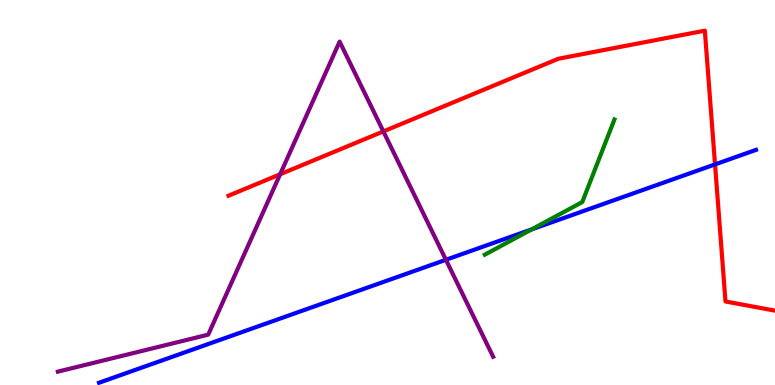[{'lines': ['blue', 'red'], 'intersections': [{'x': 9.23, 'y': 5.73}]}, {'lines': ['green', 'red'], 'intersections': []}, {'lines': ['purple', 'red'], 'intersections': [{'x': 3.61, 'y': 5.47}, {'x': 4.95, 'y': 6.59}]}, {'lines': ['blue', 'green'], 'intersections': [{'x': 6.86, 'y': 4.04}]}, {'lines': ['blue', 'purple'], 'intersections': [{'x': 5.75, 'y': 3.25}]}, {'lines': ['green', 'purple'], 'intersections': []}]